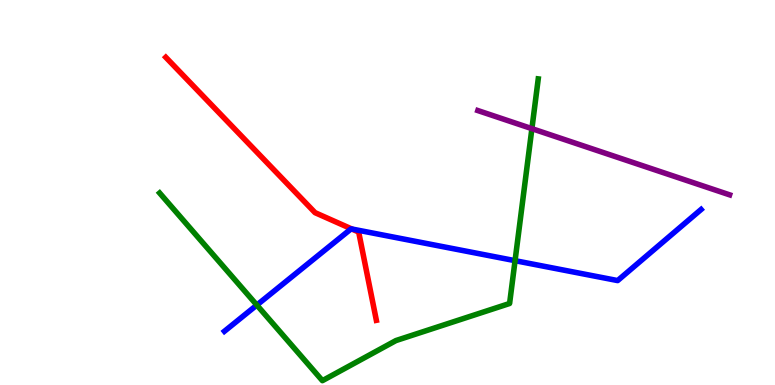[{'lines': ['blue', 'red'], 'intersections': [{'x': 4.54, 'y': 4.05}]}, {'lines': ['green', 'red'], 'intersections': []}, {'lines': ['purple', 'red'], 'intersections': []}, {'lines': ['blue', 'green'], 'intersections': [{'x': 3.31, 'y': 2.08}, {'x': 6.65, 'y': 3.23}]}, {'lines': ['blue', 'purple'], 'intersections': []}, {'lines': ['green', 'purple'], 'intersections': [{'x': 6.86, 'y': 6.66}]}]